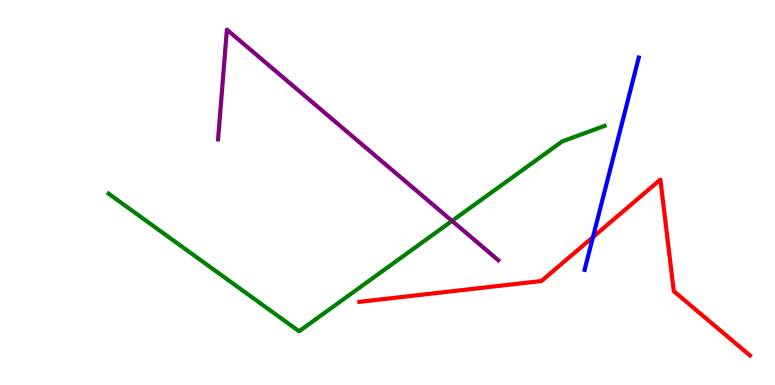[{'lines': ['blue', 'red'], 'intersections': [{'x': 7.65, 'y': 3.84}]}, {'lines': ['green', 'red'], 'intersections': []}, {'lines': ['purple', 'red'], 'intersections': []}, {'lines': ['blue', 'green'], 'intersections': []}, {'lines': ['blue', 'purple'], 'intersections': []}, {'lines': ['green', 'purple'], 'intersections': [{'x': 5.83, 'y': 4.26}]}]